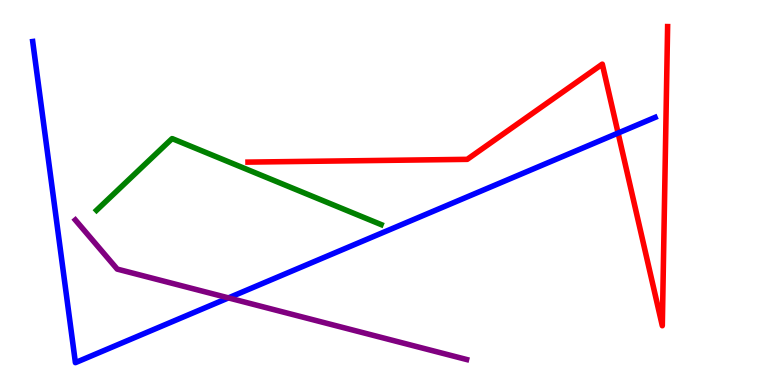[{'lines': ['blue', 'red'], 'intersections': [{'x': 7.98, 'y': 6.54}]}, {'lines': ['green', 'red'], 'intersections': []}, {'lines': ['purple', 'red'], 'intersections': []}, {'lines': ['blue', 'green'], 'intersections': []}, {'lines': ['blue', 'purple'], 'intersections': [{'x': 2.95, 'y': 2.26}]}, {'lines': ['green', 'purple'], 'intersections': []}]